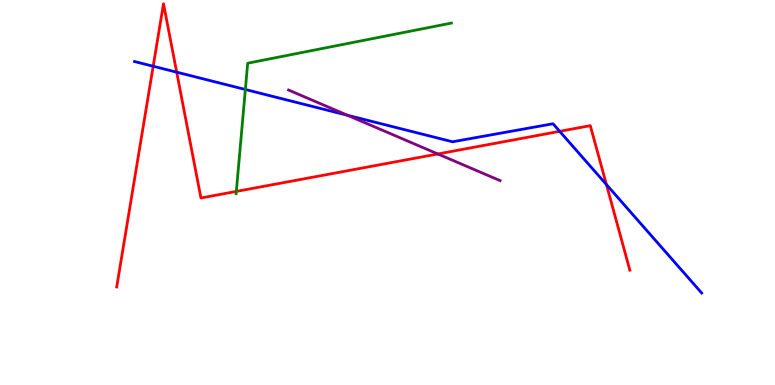[{'lines': ['blue', 'red'], 'intersections': [{'x': 1.98, 'y': 8.28}, {'x': 2.28, 'y': 8.13}, {'x': 7.22, 'y': 6.59}, {'x': 7.82, 'y': 5.21}]}, {'lines': ['green', 'red'], 'intersections': [{'x': 3.05, 'y': 5.03}]}, {'lines': ['purple', 'red'], 'intersections': [{'x': 5.65, 'y': 6.0}]}, {'lines': ['blue', 'green'], 'intersections': [{'x': 3.17, 'y': 7.68}]}, {'lines': ['blue', 'purple'], 'intersections': [{'x': 4.48, 'y': 7.01}]}, {'lines': ['green', 'purple'], 'intersections': []}]